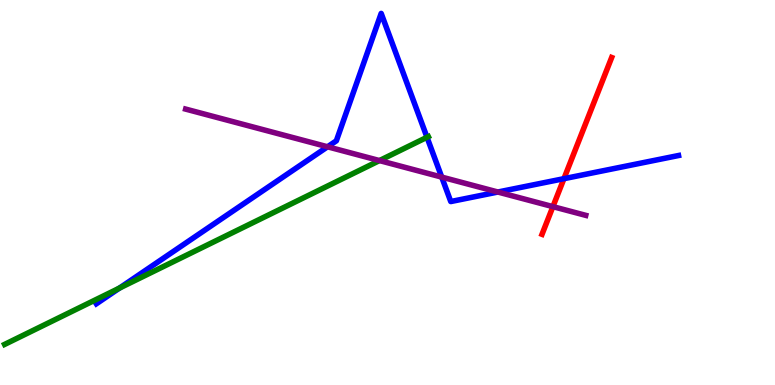[{'lines': ['blue', 'red'], 'intersections': [{'x': 7.28, 'y': 5.36}]}, {'lines': ['green', 'red'], 'intersections': []}, {'lines': ['purple', 'red'], 'intersections': [{'x': 7.13, 'y': 4.63}]}, {'lines': ['blue', 'green'], 'intersections': [{'x': 1.54, 'y': 2.52}, {'x': 5.51, 'y': 6.43}]}, {'lines': ['blue', 'purple'], 'intersections': [{'x': 4.23, 'y': 6.19}, {'x': 5.7, 'y': 5.4}, {'x': 6.42, 'y': 5.01}]}, {'lines': ['green', 'purple'], 'intersections': [{'x': 4.9, 'y': 5.83}]}]